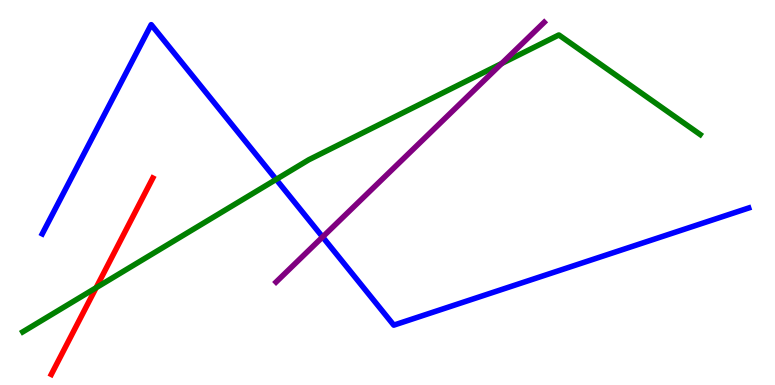[{'lines': ['blue', 'red'], 'intersections': []}, {'lines': ['green', 'red'], 'intersections': [{'x': 1.24, 'y': 2.53}]}, {'lines': ['purple', 'red'], 'intersections': []}, {'lines': ['blue', 'green'], 'intersections': [{'x': 3.56, 'y': 5.34}]}, {'lines': ['blue', 'purple'], 'intersections': [{'x': 4.16, 'y': 3.84}]}, {'lines': ['green', 'purple'], 'intersections': [{'x': 6.47, 'y': 8.35}]}]